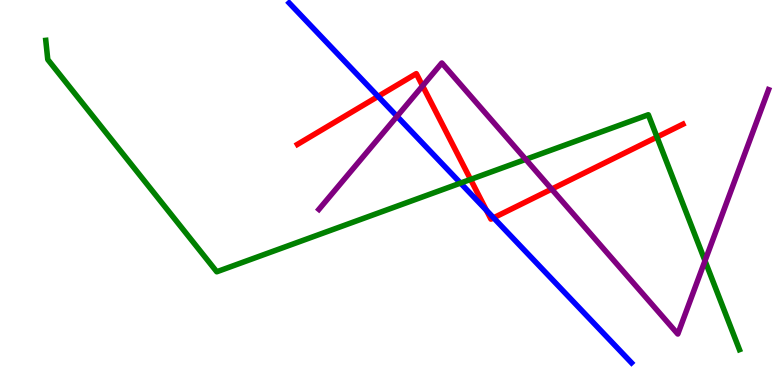[{'lines': ['blue', 'red'], 'intersections': [{'x': 4.88, 'y': 7.5}, {'x': 6.28, 'y': 4.54}, {'x': 6.37, 'y': 4.34}]}, {'lines': ['green', 'red'], 'intersections': [{'x': 6.07, 'y': 5.34}, {'x': 8.48, 'y': 6.44}]}, {'lines': ['purple', 'red'], 'intersections': [{'x': 5.45, 'y': 7.77}, {'x': 7.12, 'y': 5.09}]}, {'lines': ['blue', 'green'], 'intersections': [{'x': 5.94, 'y': 5.24}]}, {'lines': ['blue', 'purple'], 'intersections': [{'x': 5.12, 'y': 6.98}]}, {'lines': ['green', 'purple'], 'intersections': [{'x': 6.78, 'y': 5.86}, {'x': 9.1, 'y': 3.23}]}]